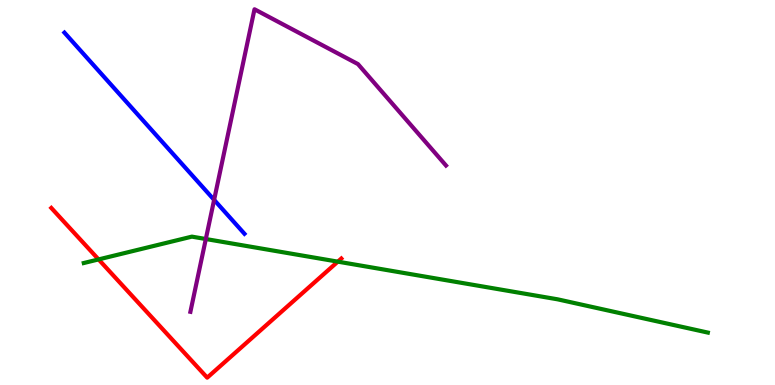[{'lines': ['blue', 'red'], 'intersections': []}, {'lines': ['green', 'red'], 'intersections': [{'x': 1.27, 'y': 3.26}, {'x': 4.36, 'y': 3.2}]}, {'lines': ['purple', 'red'], 'intersections': []}, {'lines': ['blue', 'green'], 'intersections': []}, {'lines': ['blue', 'purple'], 'intersections': [{'x': 2.76, 'y': 4.81}]}, {'lines': ['green', 'purple'], 'intersections': [{'x': 2.66, 'y': 3.79}]}]